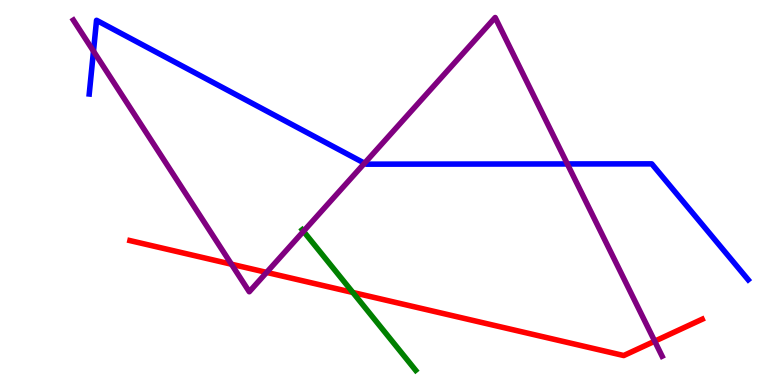[{'lines': ['blue', 'red'], 'intersections': []}, {'lines': ['green', 'red'], 'intersections': [{'x': 4.55, 'y': 2.4}]}, {'lines': ['purple', 'red'], 'intersections': [{'x': 2.99, 'y': 3.14}, {'x': 3.44, 'y': 2.92}, {'x': 8.45, 'y': 1.14}]}, {'lines': ['blue', 'green'], 'intersections': []}, {'lines': ['blue', 'purple'], 'intersections': [{'x': 1.21, 'y': 8.67}, {'x': 4.7, 'y': 5.76}, {'x': 7.32, 'y': 5.74}]}, {'lines': ['green', 'purple'], 'intersections': [{'x': 3.92, 'y': 3.99}]}]